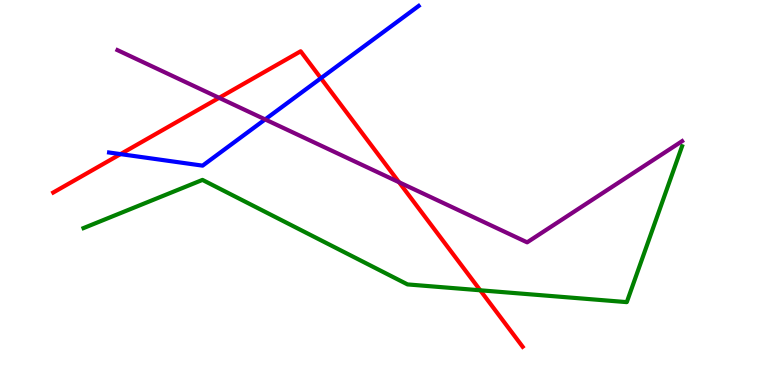[{'lines': ['blue', 'red'], 'intersections': [{'x': 1.56, 'y': 6.0}, {'x': 4.14, 'y': 7.97}]}, {'lines': ['green', 'red'], 'intersections': [{'x': 6.2, 'y': 2.46}]}, {'lines': ['purple', 'red'], 'intersections': [{'x': 2.83, 'y': 7.46}, {'x': 5.15, 'y': 5.27}]}, {'lines': ['blue', 'green'], 'intersections': []}, {'lines': ['blue', 'purple'], 'intersections': [{'x': 3.42, 'y': 6.9}]}, {'lines': ['green', 'purple'], 'intersections': []}]